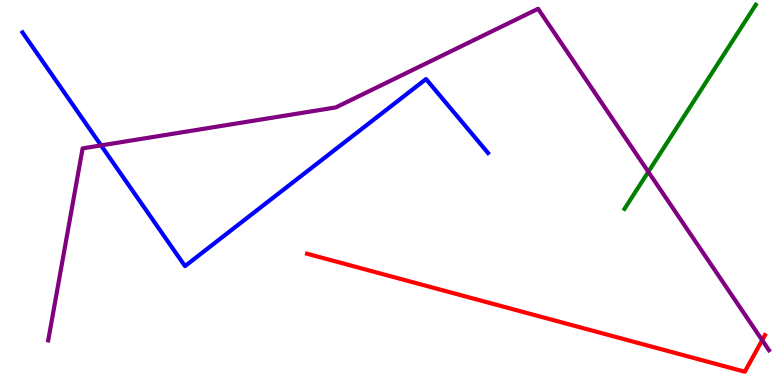[{'lines': ['blue', 'red'], 'intersections': []}, {'lines': ['green', 'red'], 'intersections': []}, {'lines': ['purple', 'red'], 'intersections': [{'x': 9.83, 'y': 1.16}]}, {'lines': ['blue', 'green'], 'intersections': []}, {'lines': ['blue', 'purple'], 'intersections': [{'x': 1.3, 'y': 6.22}]}, {'lines': ['green', 'purple'], 'intersections': [{'x': 8.37, 'y': 5.54}]}]